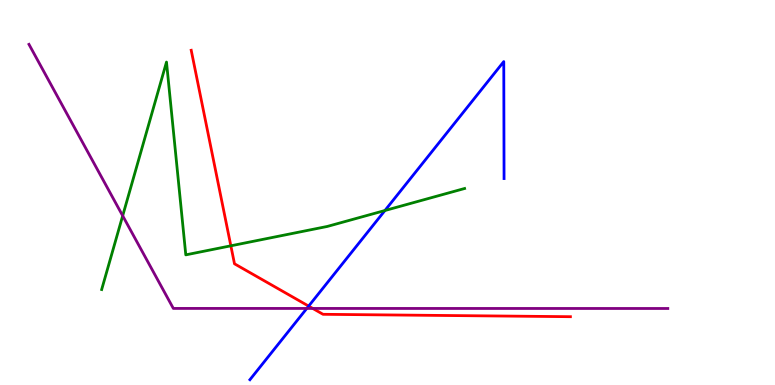[{'lines': ['blue', 'red'], 'intersections': [{'x': 3.98, 'y': 2.05}]}, {'lines': ['green', 'red'], 'intersections': [{'x': 2.98, 'y': 3.62}]}, {'lines': ['purple', 'red'], 'intersections': [{'x': 4.04, 'y': 1.99}]}, {'lines': ['blue', 'green'], 'intersections': [{'x': 4.97, 'y': 4.53}]}, {'lines': ['blue', 'purple'], 'intersections': [{'x': 3.96, 'y': 1.99}]}, {'lines': ['green', 'purple'], 'intersections': [{'x': 1.58, 'y': 4.4}]}]